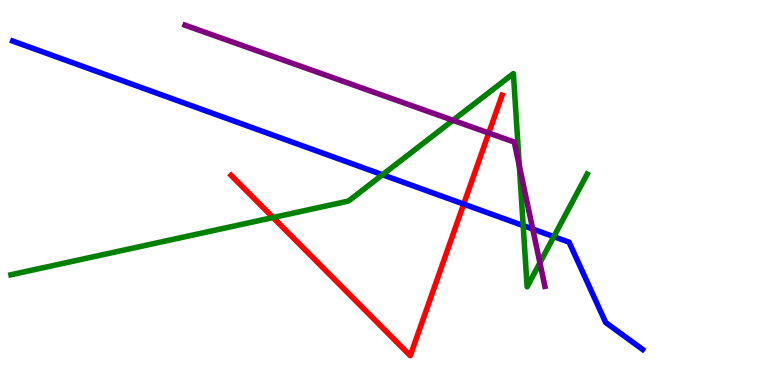[{'lines': ['blue', 'red'], 'intersections': [{'x': 5.98, 'y': 4.7}]}, {'lines': ['green', 'red'], 'intersections': [{'x': 3.52, 'y': 4.35}]}, {'lines': ['purple', 'red'], 'intersections': [{'x': 6.31, 'y': 6.55}]}, {'lines': ['blue', 'green'], 'intersections': [{'x': 4.94, 'y': 5.46}, {'x': 6.75, 'y': 4.14}, {'x': 7.15, 'y': 3.85}]}, {'lines': ['blue', 'purple'], 'intersections': [{'x': 6.87, 'y': 4.05}]}, {'lines': ['green', 'purple'], 'intersections': [{'x': 5.84, 'y': 6.88}, {'x': 6.7, 'y': 5.69}, {'x': 6.97, 'y': 3.17}]}]